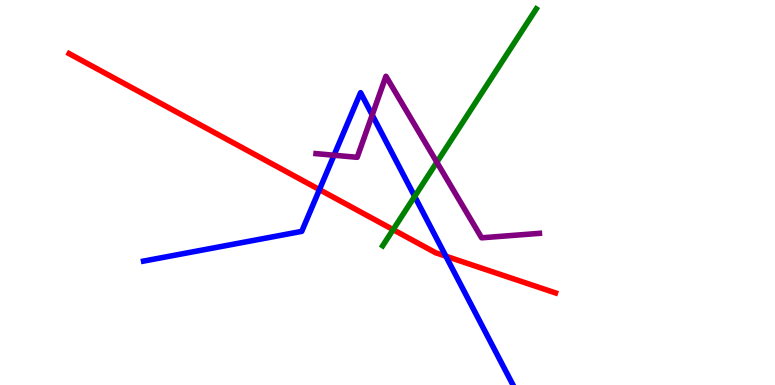[{'lines': ['blue', 'red'], 'intersections': [{'x': 4.12, 'y': 5.07}, {'x': 5.75, 'y': 3.35}]}, {'lines': ['green', 'red'], 'intersections': [{'x': 5.07, 'y': 4.04}]}, {'lines': ['purple', 'red'], 'intersections': []}, {'lines': ['blue', 'green'], 'intersections': [{'x': 5.35, 'y': 4.9}]}, {'lines': ['blue', 'purple'], 'intersections': [{'x': 4.31, 'y': 5.97}, {'x': 4.8, 'y': 7.01}]}, {'lines': ['green', 'purple'], 'intersections': [{'x': 5.64, 'y': 5.79}]}]